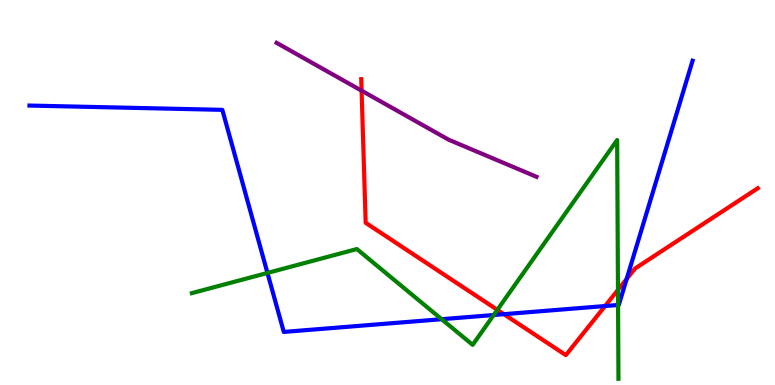[{'lines': ['blue', 'red'], 'intersections': [{'x': 6.5, 'y': 1.84}, {'x': 7.81, 'y': 2.05}, {'x': 8.09, 'y': 2.75}]}, {'lines': ['green', 'red'], 'intersections': [{'x': 6.42, 'y': 1.95}, {'x': 7.97, 'y': 2.47}]}, {'lines': ['purple', 'red'], 'intersections': [{'x': 4.67, 'y': 7.64}]}, {'lines': ['blue', 'green'], 'intersections': [{'x': 3.45, 'y': 2.91}, {'x': 5.7, 'y': 1.71}, {'x': 6.37, 'y': 1.82}, {'x': 7.97, 'y': 2.08}]}, {'lines': ['blue', 'purple'], 'intersections': []}, {'lines': ['green', 'purple'], 'intersections': []}]